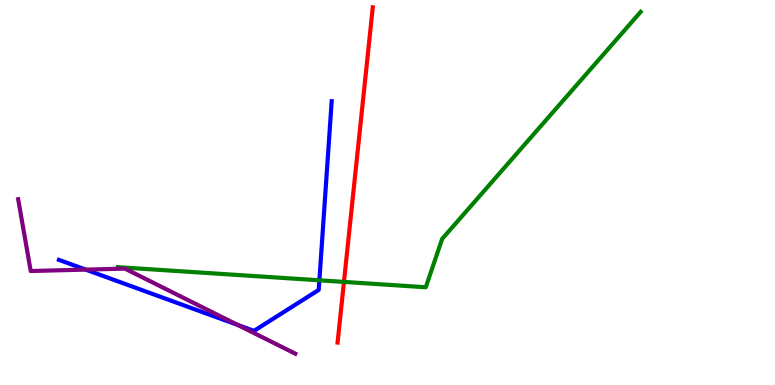[{'lines': ['blue', 'red'], 'intersections': []}, {'lines': ['green', 'red'], 'intersections': [{'x': 4.44, 'y': 2.68}]}, {'lines': ['purple', 'red'], 'intersections': []}, {'lines': ['blue', 'green'], 'intersections': [{'x': 4.12, 'y': 2.72}]}, {'lines': ['blue', 'purple'], 'intersections': [{'x': 1.11, 'y': 3.0}, {'x': 3.07, 'y': 1.56}]}, {'lines': ['green', 'purple'], 'intersections': []}]